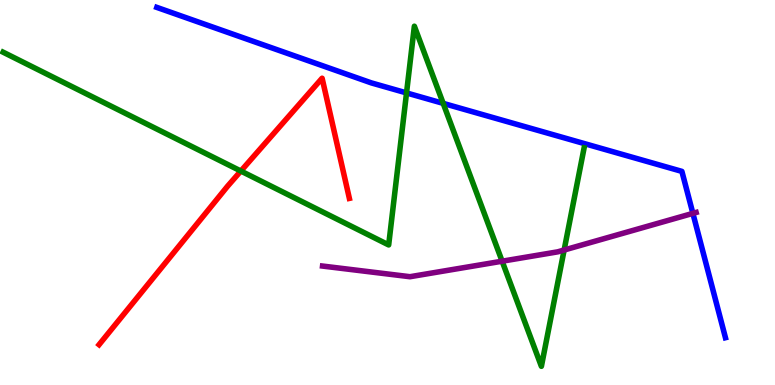[{'lines': ['blue', 'red'], 'intersections': []}, {'lines': ['green', 'red'], 'intersections': [{'x': 3.11, 'y': 5.56}]}, {'lines': ['purple', 'red'], 'intersections': []}, {'lines': ['blue', 'green'], 'intersections': [{'x': 5.25, 'y': 7.59}, {'x': 5.72, 'y': 7.32}]}, {'lines': ['blue', 'purple'], 'intersections': [{'x': 8.94, 'y': 4.46}]}, {'lines': ['green', 'purple'], 'intersections': [{'x': 6.48, 'y': 3.22}, {'x': 7.28, 'y': 3.51}]}]